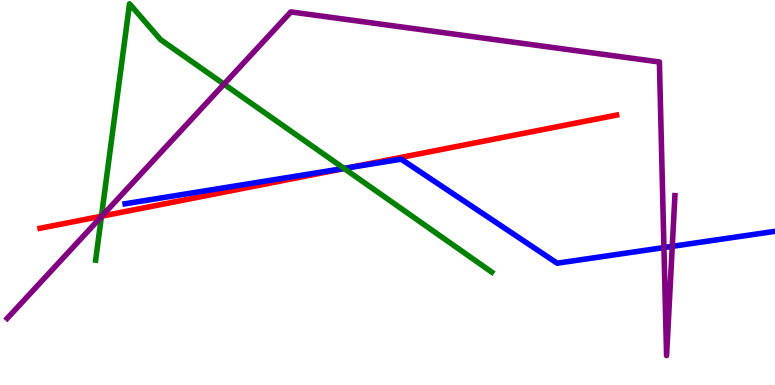[{'lines': ['blue', 'red'], 'intersections': [{'x': 4.5, 'y': 5.65}]}, {'lines': ['green', 'red'], 'intersections': [{'x': 1.31, 'y': 4.38}, {'x': 4.44, 'y': 5.62}]}, {'lines': ['purple', 'red'], 'intersections': [{'x': 1.31, 'y': 4.39}]}, {'lines': ['blue', 'green'], 'intersections': [{'x': 4.44, 'y': 5.63}]}, {'lines': ['blue', 'purple'], 'intersections': [{'x': 8.57, 'y': 3.57}, {'x': 8.67, 'y': 3.6}]}, {'lines': ['green', 'purple'], 'intersections': [{'x': 1.31, 'y': 4.37}, {'x': 2.89, 'y': 7.81}]}]